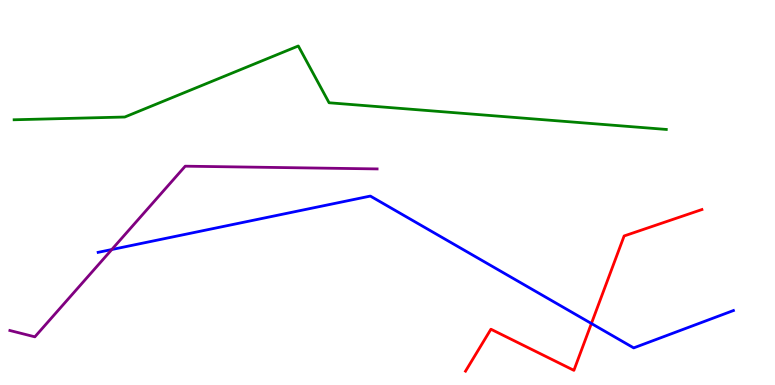[{'lines': ['blue', 'red'], 'intersections': [{'x': 7.63, 'y': 1.6}]}, {'lines': ['green', 'red'], 'intersections': []}, {'lines': ['purple', 'red'], 'intersections': []}, {'lines': ['blue', 'green'], 'intersections': []}, {'lines': ['blue', 'purple'], 'intersections': [{'x': 1.44, 'y': 3.52}]}, {'lines': ['green', 'purple'], 'intersections': []}]